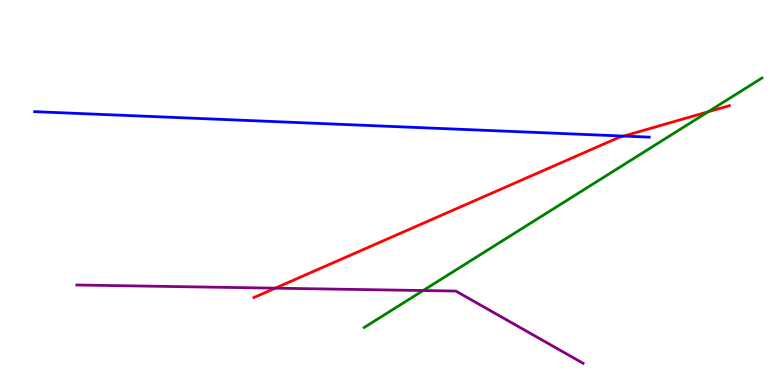[{'lines': ['blue', 'red'], 'intersections': [{'x': 8.05, 'y': 6.47}]}, {'lines': ['green', 'red'], 'intersections': [{'x': 9.14, 'y': 7.1}]}, {'lines': ['purple', 'red'], 'intersections': [{'x': 3.55, 'y': 2.52}]}, {'lines': ['blue', 'green'], 'intersections': []}, {'lines': ['blue', 'purple'], 'intersections': []}, {'lines': ['green', 'purple'], 'intersections': [{'x': 5.46, 'y': 2.45}]}]